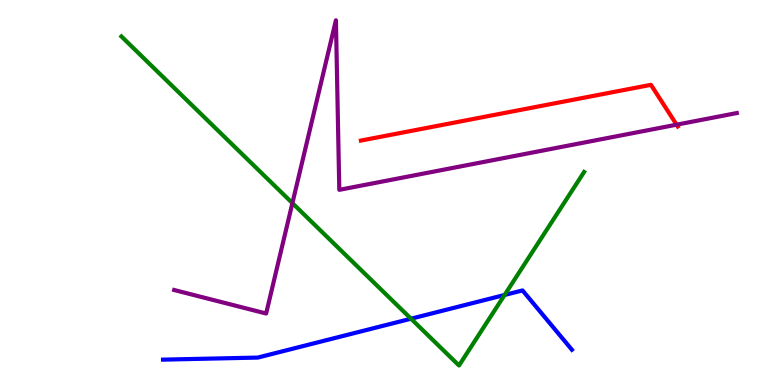[{'lines': ['blue', 'red'], 'intersections': []}, {'lines': ['green', 'red'], 'intersections': []}, {'lines': ['purple', 'red'], 'intersections': [{'x': 8.73, 'y': 6.76}]}, {'lines': ['blue', 'green'], 'intersections': [{'x': 5.3, 'y': 1.72}, {'x': 6.51, 'y': 2.34}]}, {'lines': ['blue', 'purple'], 'intersections': []}, {'lines': ['green', 'purple'], 'intersections': [{'x': 3.77, 'y': 4.72}]}]